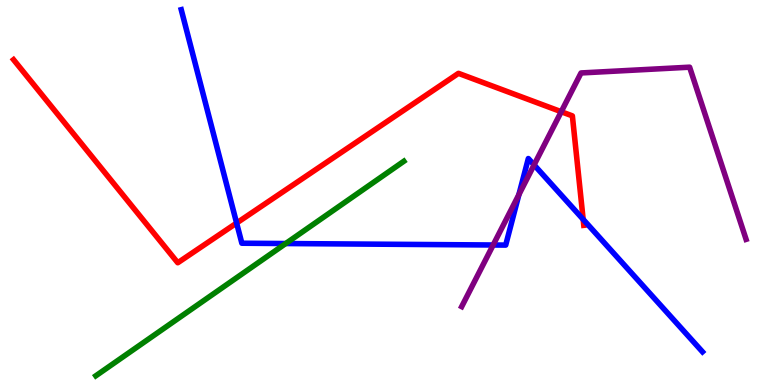[{'lines': ['blue', 'red'], 'intersections': [{'x': 3.05, 'y': 4.21}, {'x': 7.52, 'y': 4.3}]}, {'lines': ['green', 'red'], 'intersections': []}, {'lines': ['purple', 'red'], 'intersections': [{'x': 7.24, 'y': 7.1}]}, {'lines': ['blue', 'green'], 'intersections': [{'x': 3.69, 'y': 3.67}]}, {'lines': ['blue', 'purple'], 'intersections': [{'x': 6.36, 'y': 3.64}, {'x': 6.7, 'y': 4.95}, {'x': 6.89, 'y': 5.72}]}, {'lines': ['green', 'purple'], 'intersections': []}]